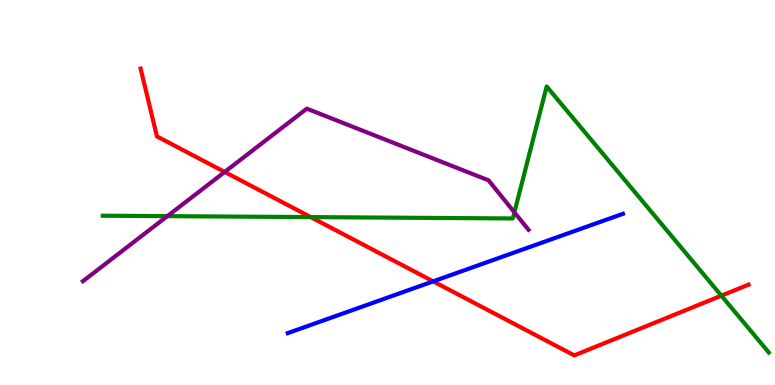[{'lines': ['blue', 'red'], 'intersections': [{'x': 5.59, 'y': 2.69}]}, {'lines': ['green', 'red'], 'intersections': [{'x': 4.01, 'y': 4.36}, {'x': 9.31, 'y': 2.32}]}, {'lines': ['purple', 'red'], 'intersections': [{'x': 2.9, 'y': 5.53}]}, {'lines': ['blue', 'green'], 'intersections': []}, {'lines': ['blue', 'purple'], 'intersections': []}, {'lines': ['green', 'purple'], 'intersections': [{'x': 2.16, 'y': 4.39}, {'x': 6.64, 'y': 4.49}]}]